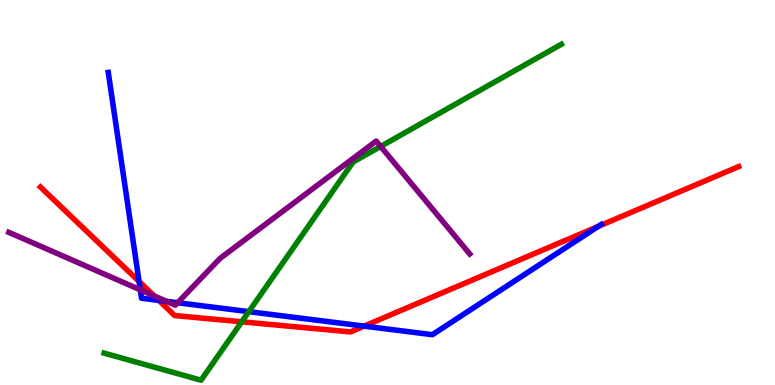[{'lines': ['blue', 'red'], 'intersections': [{'x': 1.79, 'y': 2.69}, {'x': 2.05, 'y': 2.2}, {'x': 4.7, 'y': 1.53}, {'x': 7.72, 'y': 4.12}]}, {'lines': ['green', 'red'], 'intersections': [{'x': 3.12, 'y': 1.64}]}, {'lines': ['purple', 'red'], 'intersections': [{'x': 1.99, 'y': 2.31}]}, {'lines': ['blue', 'green'], 'intersections': [{'x': 3.21, 'y': 1.9}]}, {'lines': ['blue', 'purple'], 'intersections': [{'x': 1.81, 'y': 2.47}, {'x': 2.15, 'y': 2.17}, {'x': 2.29, 'y': 2.14}]}, {'lines': ['green', 'purple'], 'intersections': [{'x': 4.91, 'y': 6.2}]}]